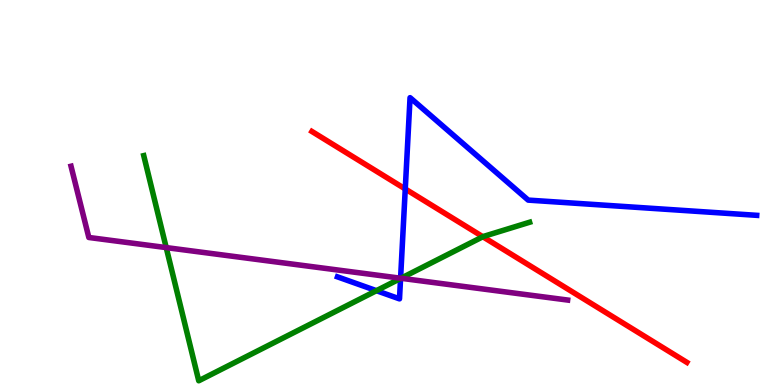[{'lines': ['blue', 'red'], 'intersections': [{'x': 5.23, 'y': 5.09}]}, {'lines': ['green', 'red'], 'intersections': [{'x': 6.23, 'y': 3.85}]}, {'lines': ['purple', 'red'], 'intersections': []}, {'lines': ['blue', 'green'], 'intersections': [{'x': 4.86, 'y': 2.45}, {'x': 5.17, 'y': 2.77}]}, {'lines': ['blue', 'purple'], 'intersections': [{'x': 5.17, 'y': 2.77}]}, {'lines': ['green', 'purple'], 'intersections': [{'x': 2.14, 'y': 3.57}, {'x': 5.17, 'y': 2.77}]}]